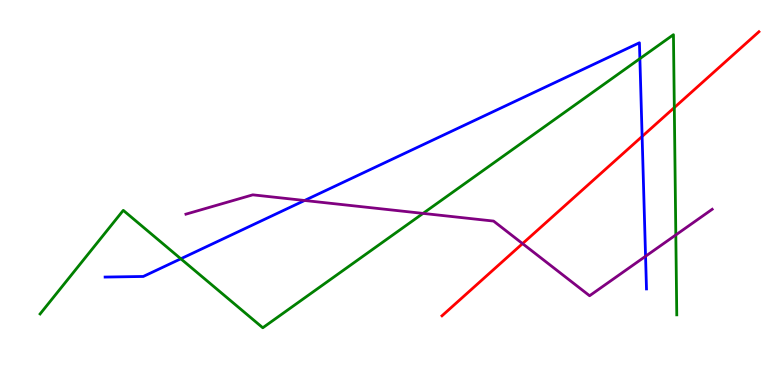[{'lines': ['blue', 'red'], 'intersections': [{'x': 8.29, 'y': 6.46}]}, {'lines': ['green', 'red'], 'intersections': [{'x': 8.7, 'y': 7.21}]}, {'lines': ['purple', 'red'], 'intersections': [{'x': 6.74, 'y': 3.67}]}, {'lines': ['blue', 'green'], 'intersections': [{'x': 2.33, 'y': 3.28}, {'x': 8.26, 'y': 8.48}]}, {'lines': ['blue', 'purple'], 'intersections': [{'x': 3.93, 'y': 4.79}, {'x': 8.33, 'y': 3.34}]}, {'lines': ['green', 'purple'], 'intersections': [{'x': 5.46, 'y': 4.46}, {'x': 8.72, 'y': 3.9}]}]